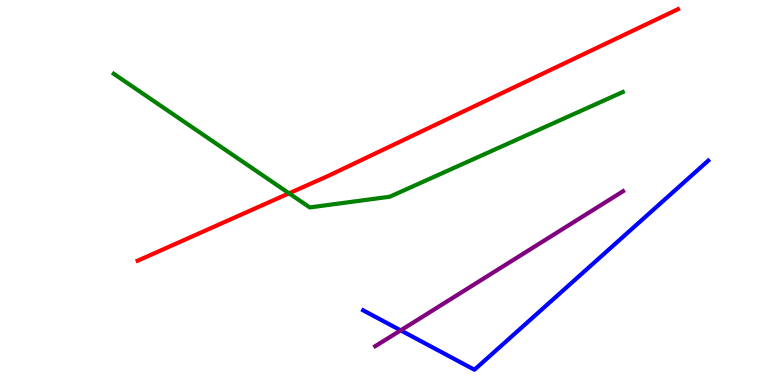[{'lines': ['blue', 'red'], 'intersections': []}, {'lines': ['green', 'red'], 'intersections': [{'x': 3.73, 'y': 4.98}]}, {'lines': ['purple', 'red'], 'intersections': []}, {'lines': ['blue', 'green'], 'intersections': []}, {'lines': ['blue', 'purple'], 'intersections': [{'x': 5.17, 'y': 1.42}]}, {'lines': ['green', 'purple'], 'intersections': []}]